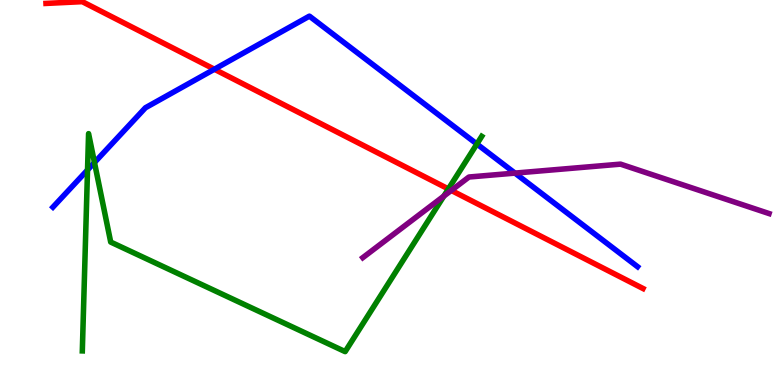[{'lines': ['blue', 'red'], 'intersections': [{'x': 2.77, 'y': 8.2}]}, {'lines': ['green', 'red'], 'intersections': [{'x': 5.79, 'y': 5.09}]}, {'lines': ['purple', 'red'], 'intersections': [{'x': 5.82, 'y': 5.05}]}, {'lines': ['blue', 'green'], 'intersections': [{'x': 1.13, 'y': 5.59}, {'x': 1.22, 'y': 5.78}, {'x': 6.15, 'y': 6.26}]}, {'lines': ['blue', 'purple'], 'intersections': [{'x': 6.64, 'y': 5.5}]}, {'lines': ['green', 'purple'], 'intersections': [{'x': 5.73, 'y': 4.91}]}]